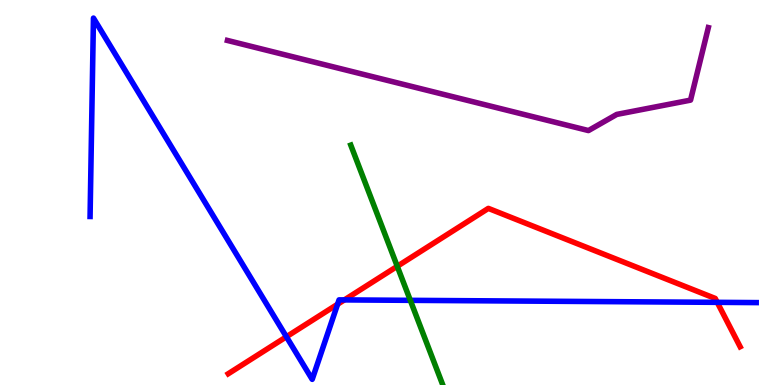[{'lines': ['blue', 'red'], 'intersections': [{'x': 3.7, 'y': 1.25}, {'x': 4.36, 'y': 2.1}, {'x': 4.44, 'y': 2.21}, {'x': 9.25, 'y': 2.15}]}, {'lines': ['green', 'red'], 'intersections': [{'x': 5.13, 'y': 3.08}]}, {'lines': ['purple', 'red'], 'intersections': []}, {'lines': ['blue', 'green'], 'intersections': [{'x': 5.29, 'y': 2.2}]}, {'lines': ['blue', 'purple'], 'intersections': []}, {'lines': ['green', 'purple'], 'intersections': []}]